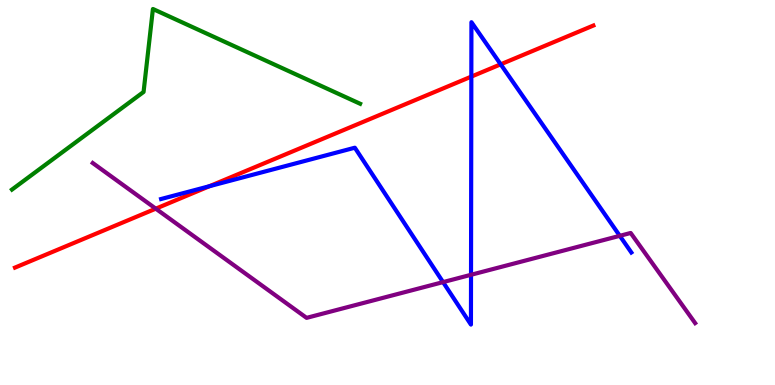[{'lines': ['blue', 'red'], 'intersections': [{'x': 2.7, 'y': 5.16}, {'x': 6.08, 'y': 8.01}, {'x': 6.46, 'y': 8.33}]}, {'lines': ['green', 'red'], 'intersections': []}, {'lines': ['purple', 'red'], 'intersections': [{'x': 2.01, 'y': 4.58}]}, {'lines': ['blue', 'green'], 'intersections': []}, {'lines': ['blue', 'purple'], 'intersections': [{'x': 5.72, 'y': 2.67}, {'x': 6.08, 'y': 2.86}, {'x': 8.0, 'y': 3.87}]}, {'lines': ['green', 'purple'], 'intersections': []}]